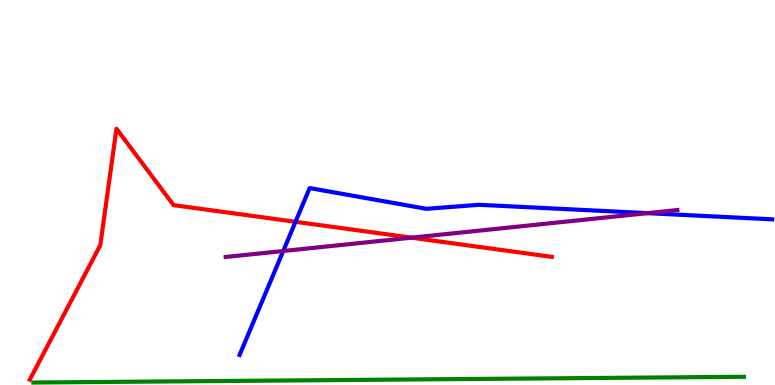[{'lines': ['blue', 'red'], 'intersections': [{'x': 3.81, 'y': 4.24}]}, {'lines': ['green', 'red'], 'intersections': []}, {'lines': ['purple', 'red'], 'intersections': [{'x': 5.31, 'y': 3.83}]}, {'lines': ['blue', 'green'], 'intersections': []}, {'lines': ['blue', 'purple'], 'intersections': [{'x': 3.65, 'y': 3.48}, {'x': 8.35, 'y': 4.46}]}, {'lines': ['green', 'purple'], 'intersections': []}]